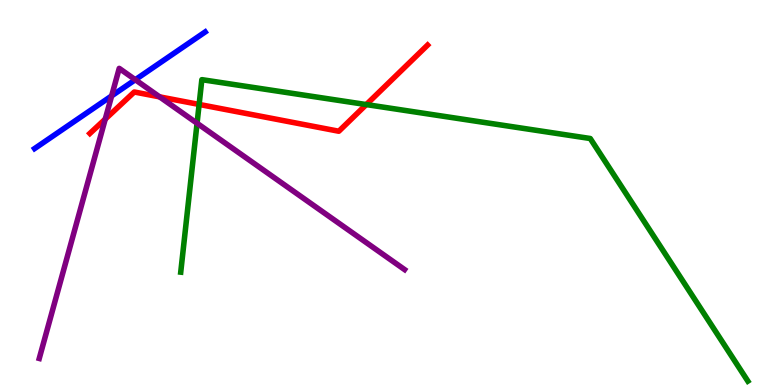[{'lines': ['blue', 'red'], 'intersections': []}, {'lines': ['green', 'red'], 'intersections': [{'x': 2.57, 'y': 7.29}, {'x': 4.73, 'y': 7.28}]}, {'lines': ['purple', 'red'], 'intersections': [{'x': 1.36, 'y': 6.91}, {'x': 2.06, 'y': 7.48}]}, {'lines': ['blue', 'green'], 'intersections': []}, {'lines': ['blue', 'purple'], 'intersections': [{'x': 1.44, 'y': 7.51}, {'x': 1.75, 'y': 7.93}]}, {'lines': ['green', 'purple'], 'intersections': [{'x': 2.54, 'y': 6.8}]}]